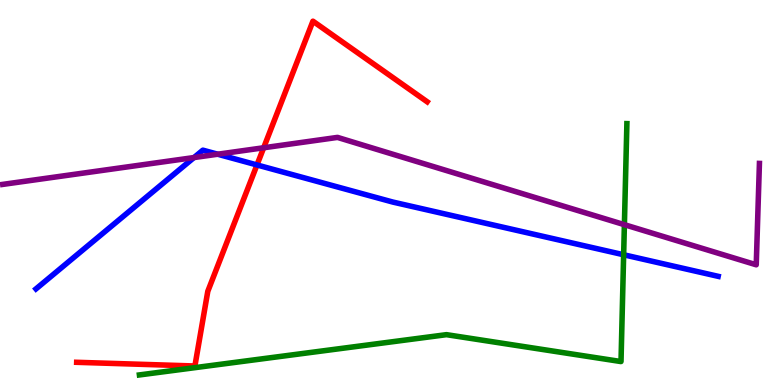[{'lines': ['blue', 'red'], 'intersections': [{'x': 3.32, 'y': 5.72}]}, {'lines': ['green', 'red'], 'intersections': []}, {'lines': ['purple', 'red'], 'intersections': [{'x': 3.4, 'y': 6.16}]}, {'lines': ['blue', 'green'], 'intersections': [{'x': 8.05, 'y': 3.38}]}, {'lines': ['blue', 'purple'], 'intersections': [{'x': 2.5, 'y': 5.91}, {'x': 2.81, 'y': 5.99}]}, {'lines': ['green', 'purple'], 'intersections': [{'x': 8.06, 'y': 4.16}]}]